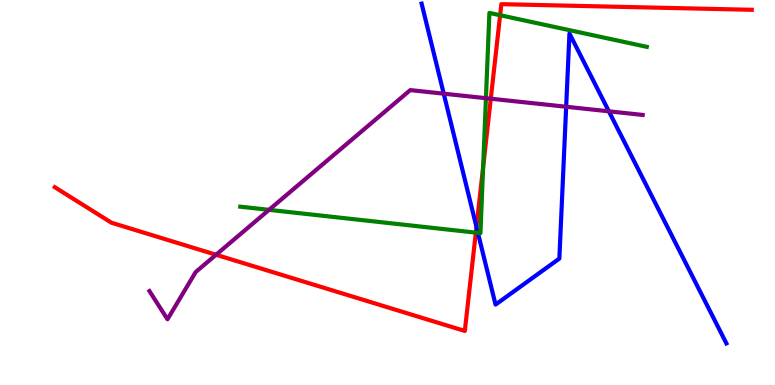[{'lines': ['blue', 'red'], 'intersections': [{'x': 6.15, 'y': 4.11}]}, {'lines': ['green', 'red'], 'intersections': [{'x': 6.14, 'y': 3.96}, {'x': 6.23, 'y': 5.65}, {'x': 6.45, 'y': 9.6}]}, {'lines': ['purple', 'red'], 'intersections': [{'x': 2.79, 'y': 3.38}, {'x': 6.33, 'y': 7.44}]}, {'lines': ['blue', 'green'], 'intersections': [{'x': 6.17, 'y': 3.95}]}, {'lines': ['blue', 'purple'], 'intersections': [{'x': 5.73, 'y': 7.57}, {'x': 7.31, 'y': 7.23}, {'x': 7.86, 'y': 7.11}]}, {'lines': ['green', 'purple'], 'intersections': [{'x': 3.47, 'y': 4.55}, {'x': 6.27, 'y': 7.45}]}]